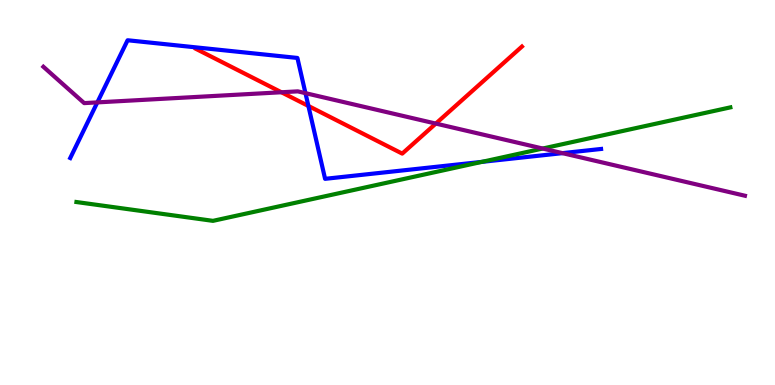[{'lines': ['blue', 'red'], 'intersections': [{'x': 3.98, 'y': 7.25}]}, {'lines': ['green', 'red'], 'intersections': []}, {'lines': ['purple', 'red'], 'intersections': [{'x': 3.63, 'y': 7.6}, {'x': 5.62, 'y': 6.79}]}, {'lines': ['blue', 'green'], 'intersections': [{'x': 6.22, 'y': 5.8}]}, {'lines': ['blue', 'purple'], 'intersections': [{'x': 1.26, 'y': 7.34}, {'x': 3.94, 'y': 7.58}, {'x': 7.26, 'y': 6.02}]}, {'lines': ['green', 'purple'], 'intersections': [{'x': 7.0, 'y': 6.14}]}]